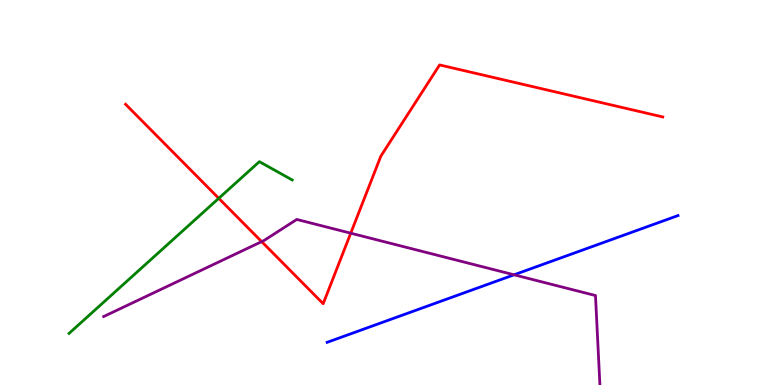[{'lines': ['blue', 'red'], 'intersections': []}, {'lines': ['green', 'red'], 'intersections': [{'x': 2.82, 'y': 4.85}]}, {'lines': ['purple', 'red'], 'intersections': [{'x': 3.38, 'y': 3.72}, {'x': 4.53, 'y': 3.94}]}, {'lines': ['blue', 'green'], 'intersections': []}, {'lines': ['blue', 'purple'], 'intersections': [{'x': 6.63, 'y': 2.86}]}, {'lines': ['green', 'purple'], 'intersections': []}]